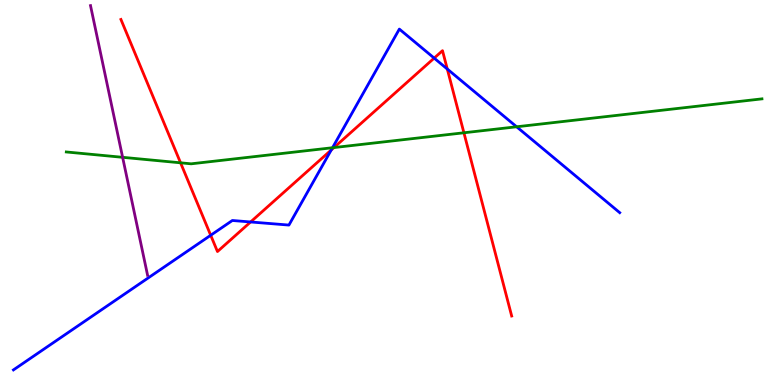[{'lines': ['blue', 'red'], 'intersections': [{'x': 2.72, 'y': 3.89}, {'x': 3.23, 'y': 4.23}, {'x': 4.27, 'y': 6.1}, {'x': 5.6, 'y': 8.49}, {'x': 5.77, 'y': 8.21}]}, {'lines': ['green', 'red'], 'intersections': [{'x': 2.33, 'y': 5.77}, {'x': 4.31, 'y': 6.17}, {'x': 5.99, 'y': 6.55}]}, {'lines': ['purple', 'red'], 'intersections': []}, {'lines': ['blue', 'green'], 'intersections': [{'x': 4.29, 'y': 6.16}, {'x': 6.67, 'y': 6.71}]}, {'lines': ['blue', 'purple'], 'intersections': []}, {'lines': ['green', 'purple'], 'intersections': [{'x': 1.58, 'y': 5.91}]}]